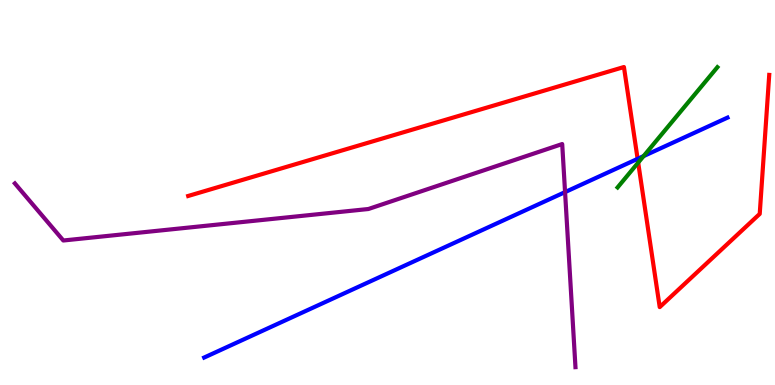[{'lines': ['blue', 'red'], 'intersections': [{'x': 8.23, 'y': 5.87}]}, {'lines': ['green', 'red'], 'intersections': [{'x': 8.23, 'y': 5.78}]}, {'lines': ['purple', 'red'], 'intersections': []}, {'lines': ['blue', 'green'], 'intersections': [{'x': 8.3, 'y': 5.95}]}, {'lines': ['blue', 'purple'], 'intersections': [{'x': 7.29, 'y': 5.01}]}, {'lines': ['green', 'purple'], 'intersections': []}]